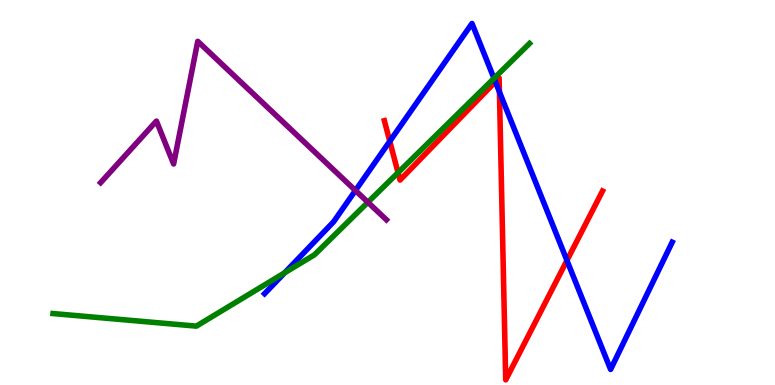[{'lines': ['blue', 'red'], 'intersections': [{'x': 5.03, 'y': 6.33}, {'x': 6.39, 'y': 7.88}, {'x': 6.44, 'y': 7.61}, {'x': 7.32, 'y': 3.23}]}, {'lines': ['green', 'red'], 'intersections': [{'x': 5.14, 'y': 5.52}]}, {'lines': ['purple', 'red'], 'intersections': []}, {'lines': ['blue', 'green'], 'intersections': [{'x': 3.67, 'y': 2.91}, {'x': 6.37, 'y': 7.96}]}, {'lines': ['blue', 'purple'], 'intersections': [{'x': 4.59, 'y': 5.05}]}, {'lines': ['green', 'purple'], 'intersections': [{'x': 4.75, 'y': 4.75}]}]